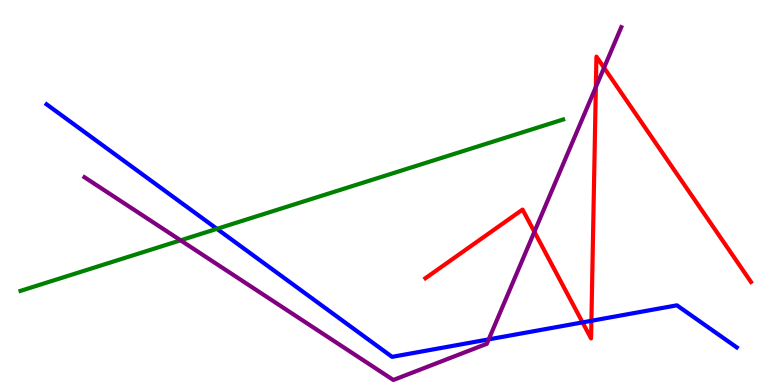[{'lines': ['blue', 'red'], 'intersections': [{'x': 7.52, 'y': 1.63}, {'x': 7.63, 'y': 1.67}]}, {'lines': ['green', 'red'], 'intersections': []}, {'lines': ['purple', 'red'], 'intersections': [{'x': 6.9, 'y': 3.98}, {'x': 7.69, 'y': 7.74}, {'x': 7.79, 'y': 8.24}]}, {'lines': ['blue', 'green'], 'intersections': [{'x': 2.8, 'y': 4.06}]}, {'lines': ['blue', 'purple'], 'intersections': [{'x': 6.31, 'y': 1.19}]}, {'lines': ['green', 'purple'], 'intersections': [{'x': 2.33, 'y': 3.76}]}]